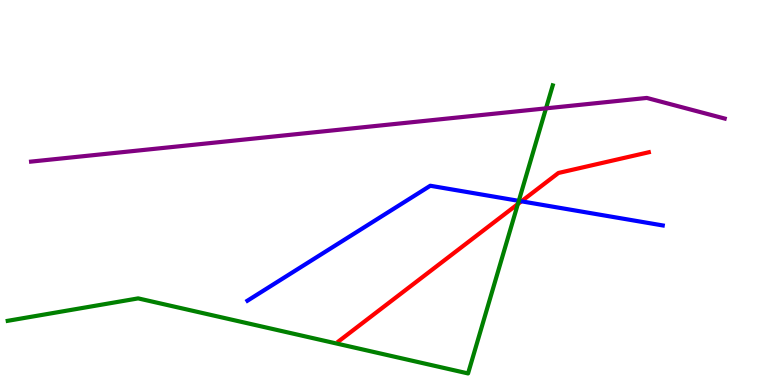[{'lines': ['blue', 'red'], 'intersections': [{'x': 6.73, 'y': 4.77}]}, {'lines': ['green', 'red'], 'intersections': [{'x': 6.68, 'y': 4.7}]}, {'lines': ['purple', 'red'], 'intersections': []}, {'lines': ['blue', 'green'], 'intersections': [{'x': 6.69, 'y': 4.78}]}, {'lines': ['blue', 'purple'], 'intersections': []}, {'lines': ['green', 'purple'], 'intersections': [{'x': 7.05, 'y': 7.19}]}]